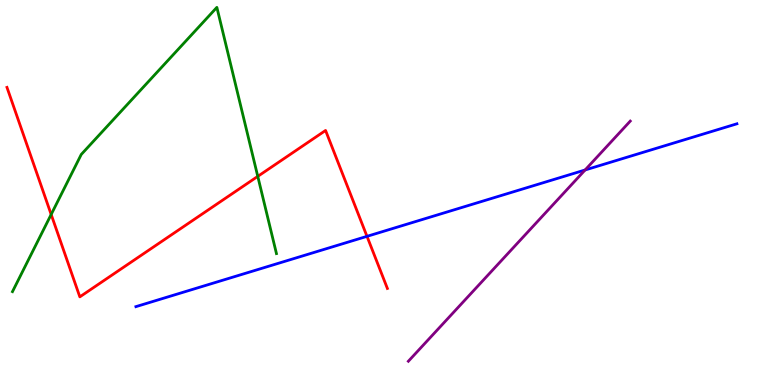[{'lines': ['blue', 'red'], 'intersections': [{'x': 4.74, 'y': 3.86}]}, {'lines': ['green', 'red'], 'intersections': [{'x': 0.66, 'y': 4.43}, {'x': 3.33, 'y': 5.42}]}, {'lines': ['purple', 'red'], 'intersections': []}, {'lines': ['blue', 'green'], 'intersections': []}, {'lines': ['blue', 'purple'], 'intersections': [{'x': 7.55, 'y': 5.58}]}, {'lines': ['green', 'purple'], 'intersections': []}]